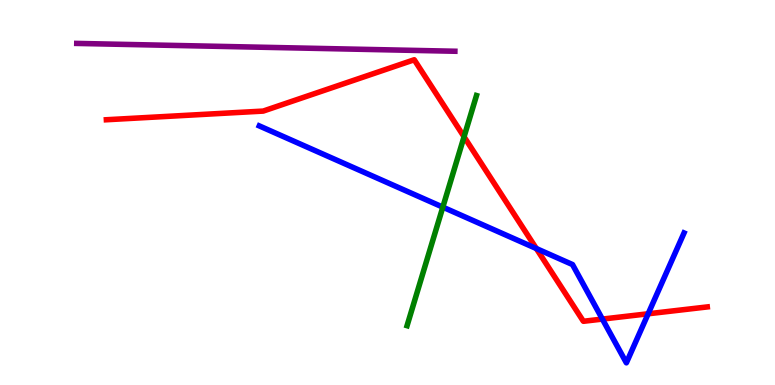[{'lines': ['blue', 'red'], 'intersections': [{'x': 6.92, 'y': 3.54}, {'x': 7.77, 'y': 1.71}, {'x': 8.36, 'y': 1.85}]}, {'lines': ['green', 'red'], 'intersections': [{'x': 5.99, 'y': 6.45}]}, {'lines': ['purple', 'red'], 'intersections': []}, {'lines': ['blue', 'green'], 'intersections': [{'x': 5.71, 'y': 4.62}]}, {'lines': ['blue', 'purple'], 'intersections': []}, {'lines': ['green', 'purple'], 'intersections': []}]